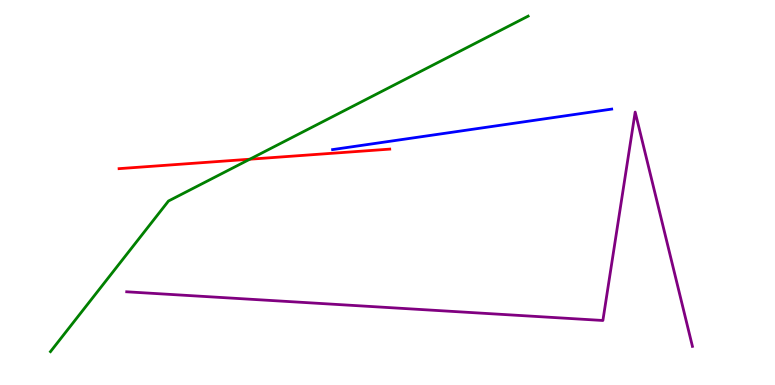[{'lines': ['blue', 'red'], 'intersections': []}, {'lines': ['green', 'red'], 'intersections': [{'x': 3.22, 'y': 5.86}]}, {'lines': ['purple', 'red'], 'intersections': []}, {'lines': ['blue', 'green'], 'intersections': []}, {'lines': ['blue', 'purple'], 'intersections': []}, {'lines': ['green', 'purple'], 'intersections': []}]